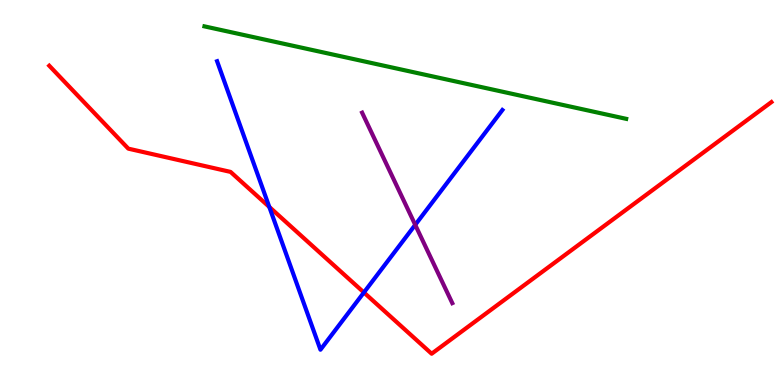[{'lines': ['blue', 'red'], 'intersections': [{'x': 3.47, 'y': 4.62}, {'x': 4.7, 'y': 2.4}]}, {'lines': ['green', 'red'], 'intersections': []}, {'lines': ['purple', 'red'], 'intersections': []}, {'lines': ['blue', 'green'], 'intersections': []}, {'lines': ['blue', 'purple'], 'intersections': [{'x': 5.36, 'y': 4.16}]}, {'lines': ['green', 'purple'], 'intersections': []}]